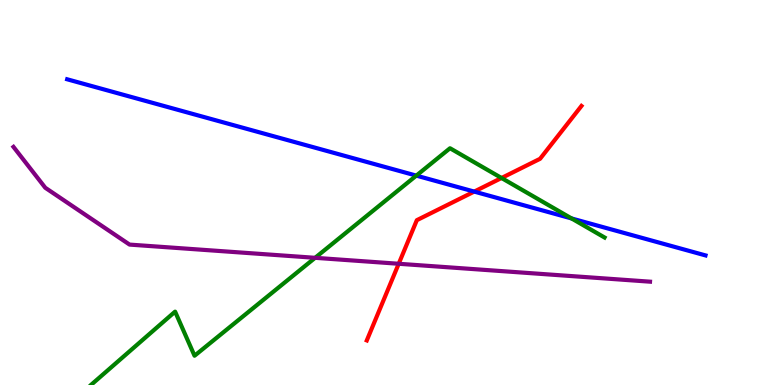[{'lines': ['blue', 'red'], 'intersections': [{'x': 6.12, 'y': 5.02}]}, {'lines': ['green', 'red'], 'intersections': [{'x': 6.47, 'y': 5.38}]}, {'lines': ['purple', 'red'], 'intersections': [{'x': 5.14, 'y': 3.15}]}, {'lines': ['blue', 'green'], 'intersections': [{'x': 5.37, 'y': 5.44}, {'x': 7.38, 'y': 4.33}]}, {'lines': ['blue', 'purple'], 'intersections': []}, {'lines': ['green', 'purple'], 'intersections': [{'x': 4.07, 'y': 3.3}]}]